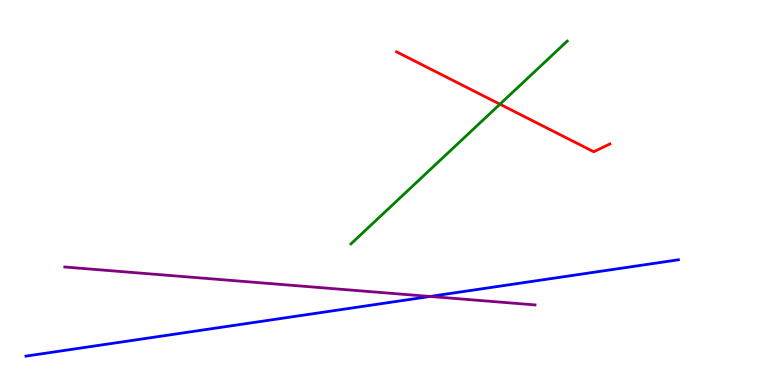[{'lines': ['blue', 'red'], 'intersections': []}, {'lines': ['green', 'red'], 'intersections': [{'x': 6.45, 'y': 7.29}]}, {'lines': ['purple', 'red'], 'intersections': []}, {'lines': ['blue', 'green'], 'intersections': []}, {'lines': ['blue', 'purple'], 'intersections': [{'x': 5.55, 'y': 2.3}]}, {'lines': ['green', 'purple'], 'intersections': []}]